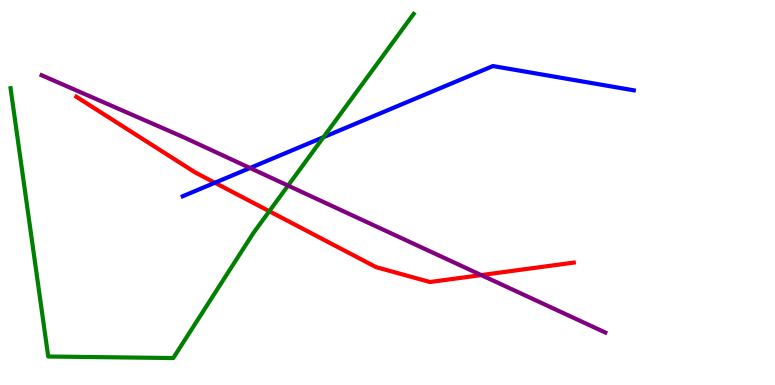[{'lines': ['blue', 'red'], 'intersections': [{'x': 2.77, 'y': 5.25}]}, {'lines': ['green', 'red'], 'intersections': [{'x': 3.47, 'y': 4.51}]}, {'lines': ['purple', 'red'], 'intersections': [{'x': 6.21, 'y': 2.85}]}, {'lines': ['blue', 'green'], 'intersections': [{'x': 4.17, 'y': 6.44}]}, {'lines': ['blue', 'purple'], 'intersections': [{'x': 3.23, 'y': 5.64}]}, {'lines': ['green', 'purple'], 'intersections': [{'x': 3.72, 'y': 5.18}]}]